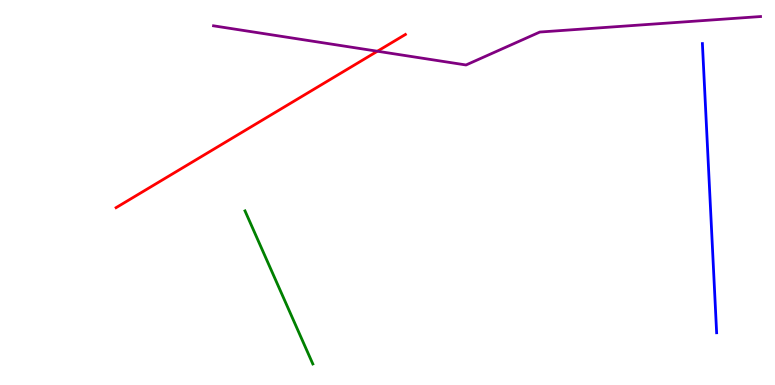[{'lines': ['blue', 'red'], 'intersections': []}, {'lines': ['green', 'red'], 'intersections': []}, {'lines': ['purple', 'red'], 'intersections': [{'x': 4.87, 'y': 8.67}]}, {'lines': ['blue', 'green'], 'intersections': []}, {'lines': ['blue', 'purple'], 'intersections': []}, {'lines': ['green', 'purple'], 'intersections': []}]